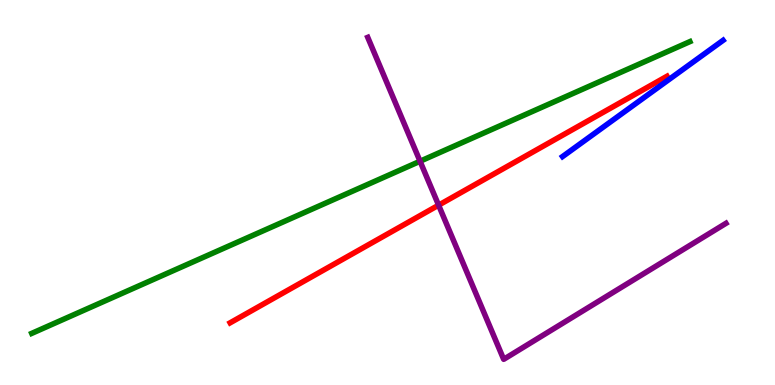[{'lines': ['blue', 'red'], 'intersections': []}, {'lines': ['green', 'red'], 'intersections': []}, {'lines': ['purple', 'red'], 'intersections': [{'x': 5.66, 'y': 4.67}]}, {'lines': ['blue', 'green'], 'intersections': []}, {'lines': ['blue', 'purple'], 'intersections': []}, {'lines': ['green', 'purple'], 'intersections': [{'x': 5.42, 'y': 5.81}]}]